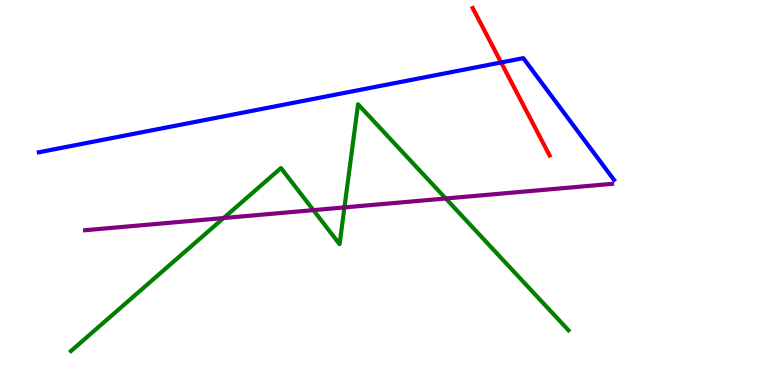[{'lines': ['blue', 'red'], 'intersections': [{'x': 6.47, 'y': 8.38}]}, {'lines': ['green', 'red'], 'intersections': []}, {'lines': ['purple', 'red'], 'intersections': []}, {'lines': ['blue', 'green'], 'intersections': []}, {'lines': ['blue', 'purple'], 'intersections': []}, {'lines': ['green', 'purple'], 'intersections': [{'x': 2.89, 'y': 4.34}, {'x': 4.04, 'y': 4.54}, {'x': 4.44, 'y': 4.61}, {'x': 5.75, 'y': 4.84}]}]